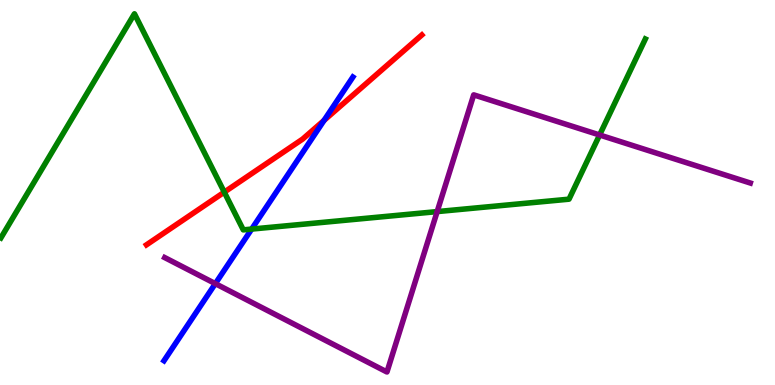[{'lines': ['blue', 'red'], 'intersections': [{'x': 4.18, 'y': 6.87}]}, {'lines': ['green', 'red'], 'intersections': [{'x': 2.89, 'y': 5.01}]}, {'lines': ['purple', 'red'], 'intersections': []}, {'lines': ['blue', 'green'], 'intersections': [{'x': 3.25, 'y': 4.05}]}, {'lines': ['blue', 'purple'], 'intersections': [{'x': 2.78, 'y': 2.63}]}, {'lines': ['green', 'purple'], 'intersections': [{'x': 5.64, 'y': 4.5}, {'x': 7.74, 'y': 6.49}]}]